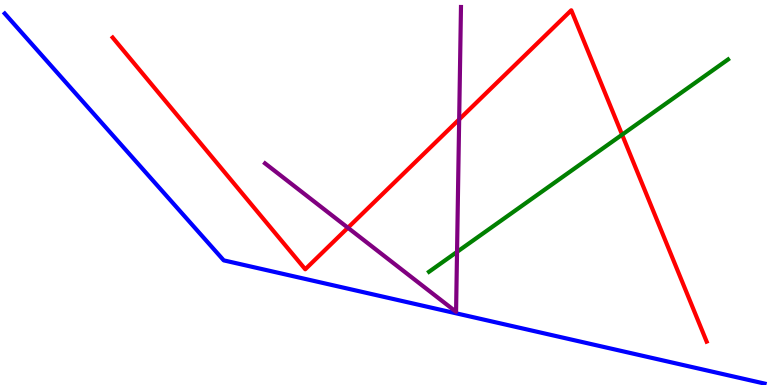[{'lines': ['blue', 'red'], 'intersections': []}, {'lines': ['green', 'red'], 'intersections': [{'x': 8.03, 'y': 6.5}]}, {'lines': ['purple', 'red'], 'intersections': [{'x': 4.49, 'y': 4.08}, {'x': 5.92, 'y': 6.9}]}, {'lines': ['blue', 'green'], 'intersections': []}, {'lines': ['blue', 'purple'], 'intersections': []}, {'lines': ['green', 'purple'], 'intersections': [{'x': 5.9, 'y': 3.46}]}]